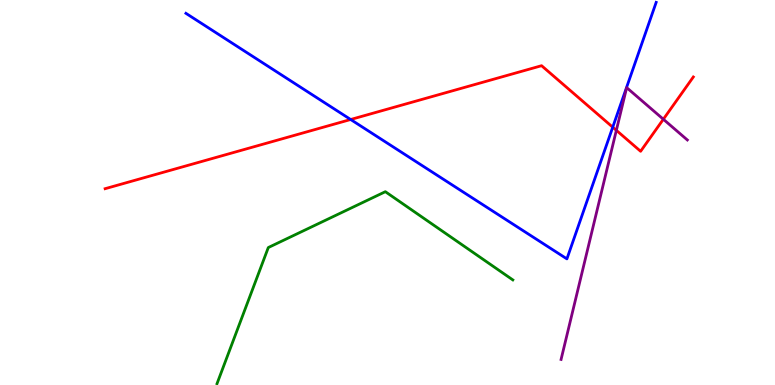[{'lines': ['blue', 'red'], 'intersections': [{'x': 4.52, 'y': 6.9}, {'x': 7.91, 'y': 6.7}]}, {'lines': ['green', 'red'], 'intersections': []}, {'lines': ['purple', 'red'], 'intersections': [{'x': 7.95, 'y': 6.61}, {'x': 8.56, 'y': 6.9}]}, {'lines': ['blue', 'green'], 'intersections': []}, {'lines': ['blue', 'purple'], 'intersections': []}, {'lines': ['green', 'purple'], 'intersections': []}]